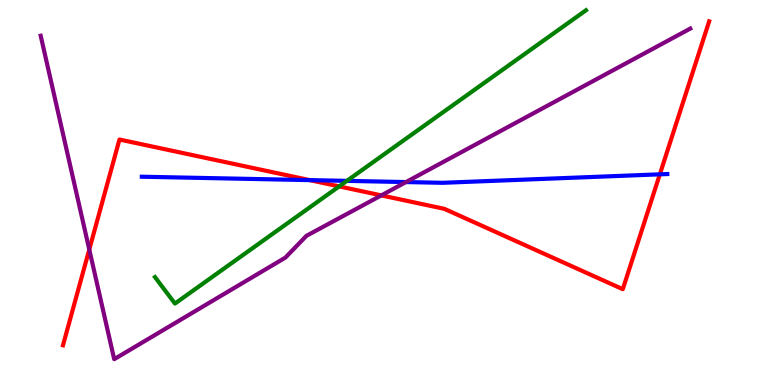[{'lines': ['blue', 'red'], 'intersections': [{'x': 4.0, 'y': 5.32}, {'x': 8.51, 'y': 5.47}]}, {'lines': ['green', 'red'], 'intersections': [{'x': 4.38, 'y': 5.16}]}, {'lines': ['purple', 'red'], 'intersections': [{'x': 1.15, 'y': 3.52}, {'x': 4.92, 'y': 4.92}]}, {'lines': ['blue', 'green'], 'intersections': [{'x': 4.48, 'y': 5.3}]}, {'lines': ['blue', 'purple'], 'intersections': [{'x': 5.24, 'y': 5.27}]}, {'lines': ['green', 'purple'], 'intersections': []}]